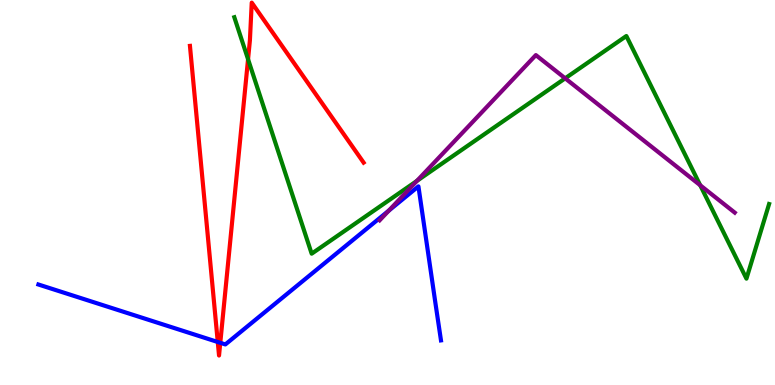[{'lines': ['blue', 'red'], 'intersections': [{'x': 2.81, 'y': 1.12}, {'x': 2.84, 'y': 1.1}]}, {'lines': ['green', 'red'], 'intersections': [{'x': 3.2, 'y': 8.46}]}, {'lines': ['purple', 'red'], 'intersections': []}, {'lines': ['blue', 'green'], 'intersections': []}, {'lines': ['blue', 'purple'], 'intersections': [{'x': 5.02, 'y': 4.53}]}, {'lines': ['green', 'purple'], 'intersections': [{'x': 5.38, 'y': 5.3}, {'x': 7.29, 'y': 7.97}, {'x': 9.04, 'y': 5.19}]}]